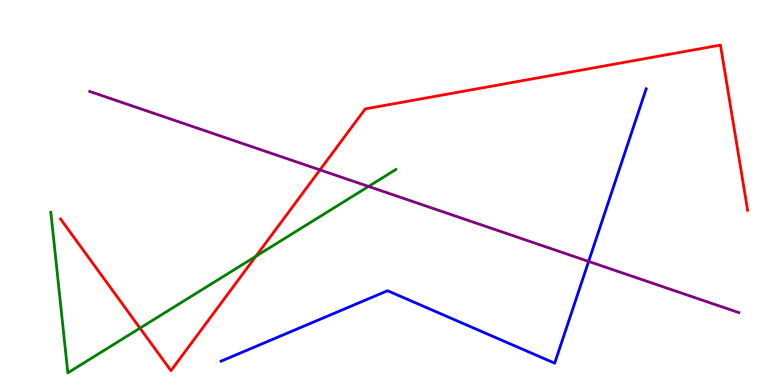[{'lines': ['blue', 'red'], 'intersections': []}, {'lines': ['green', 'red'], 'intersections': [{'x': 1.81, 'y': 1.48}, {'x': 3.3, 'y': 3.34}]}, {'lines': ['purple', 'red'], 'intersections': [{'x': 4.13, 'y': 5.59}]}, {'lines': ['blue', 'green'], 'intersections': []}, {'lines': ['blue', 'purple'], 'intersections': [{'x': 7.6, 'y': 3.21}]}, {'lines': ['green', 'purple'], 'intersections': [{'x': 4.76, 'y': 5.16}]}]